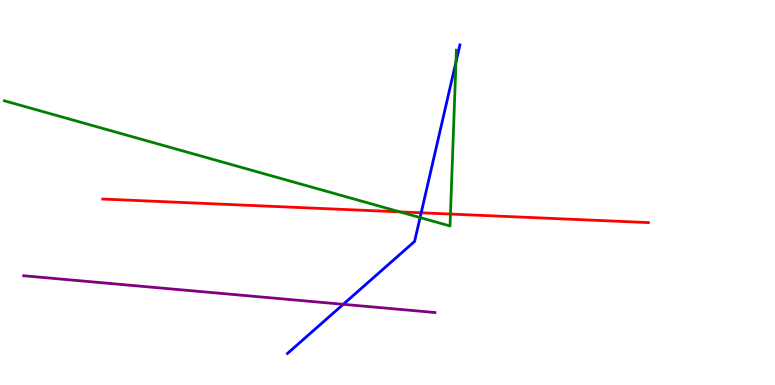[{'lines': ['blue', 'red'], 'intersections': [{'x': 5.43, 'y': 4.47}]}, {'lines': ['green', 'red'], 'intersections': [{'x': 5.16, 'y': 4.5}, {'x': 5.81, 'y': 4.44}]}, {'lines': ['purple', 'red'], 'intersections': []}, {'lines': ['blue', 'green'], 'intersections': [{'x': 5.42, 'y': 4.35}, {'x': 5.88, 'y': 8.39}]}, {'lines': ['blue', 'purple'], 'intersections': [{'x': 4.43, 'y': 2.1}]}, {'lines': ['green', 'purple'], 'intersections': []}]